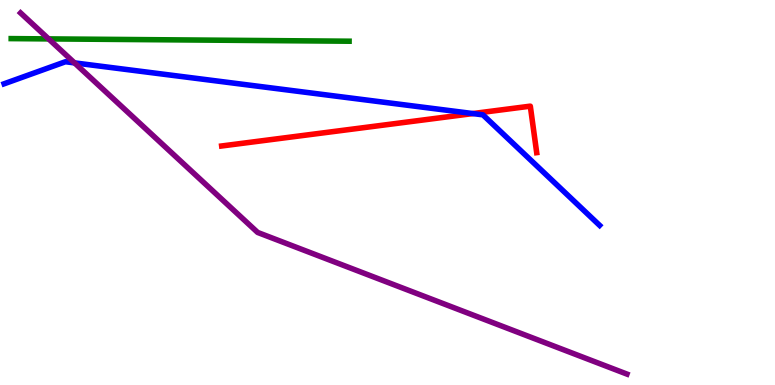[{'lines': ['blue', 'red'], 'intersections': [{'x': 6.1, 'y': 7.05}]}, {'lines': ['green', 'red'], 'intersections': []}, {'lines': ['purple', 'red'], 'intersections': []}, {'lines': ['blue', 'green'], 'intersections': []}, {'lines': ['blue', 'purple'], 'intersections': [{'x': 0.962, 'y': 8.37}]}, {'lines': ['green', 'purple'], 'intersections': [{'x': 0.627, 'y': 8.99}]}]